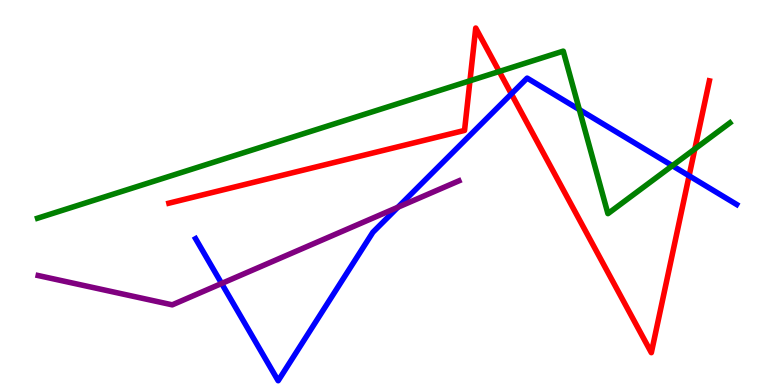[{'lines': ['blue', 'red'], 'intersections': [{'x': 6.6, 'y': 7.56}, {'x': 8.89, 'y': 5.43}]}, {'lines': ['green', 'red'], 'intersections': [{'x': 6.06, 'y': 7.9}, {'x': 6.44, 'y': 8.14}, {'x': 8.97, 'y': 6.13}]}, {'lines': ['purple', 'red'], 'intersections': []}, {'lines': ['blue', 'green'], 'intersections': [{'x': 7.48, 'y': 7.15}, {'x': 8.68, 'y': 5.7}]}, {'lines': ['blue', 'purple'], 'intersections': [{'x': 2.86, 'y': 2.64}, {'x': 5.13, 'y': 4.62}]}, {'lines': ['green', 'purple'], 'intersections': []}]